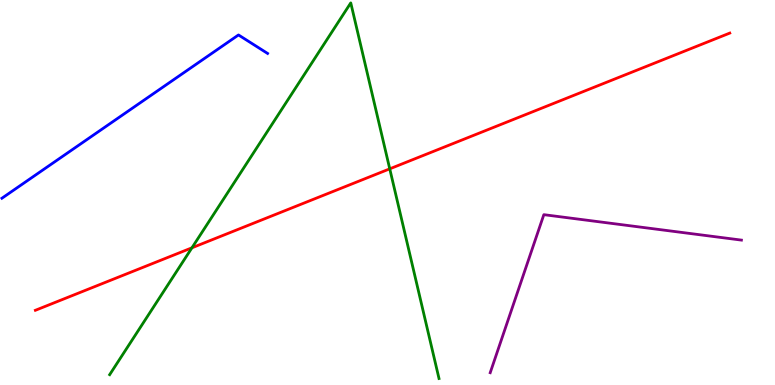[{'lines': ['blue', 'red'], 'intersections': []}, {'lines': ['green', 'red'], 'intersections': [{'x': 2.48, 'y': 3.56}, {'x': 5.03, 'y': 5.61}]}, {'lines': ['purple', 'red'], 'intersections': []}, {'lines': ['blue', 'green'], 'intersections': []}, {'lines': ['blue', 'purple'], 'intersections': []}, {'lines': ['green', 'purple'], 'intersections': []}]